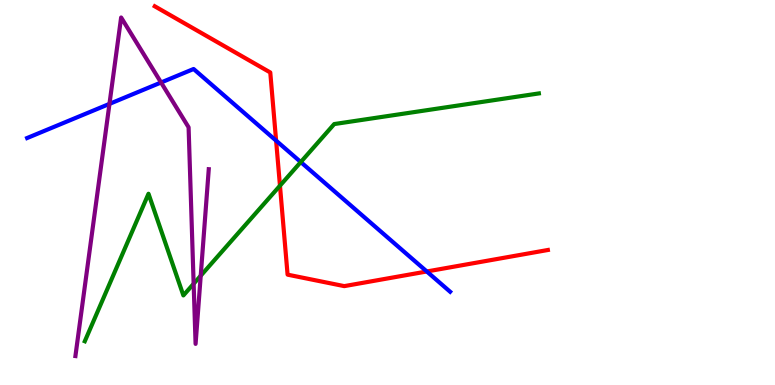[{'lines': ['blue', 'red'], 'intersections': [{'x': 3.56, 'y': 6.35}, {'x': 5.51, 'y': 2.95}]}, {'lines': ['green', 'red'], 'intersections': [{'x': 3.61, 'y': 5.18}]}, {'lines': ['purple', 'red'], 'intersections': []}, {'lines': ['blue', 'green'], 'intersections': [{'x': 3.88, 'y': 5.79}]}, {'lines': ['blue', 'purple'], 'intersections': [{'x': 1.41, 'y': 7.3}, {'x': 2.08, 'y': 7.86}]}, {'lines': ['green', 'purple'], 'intersections': [{'x': 2.5, 'y': 2.63}, {'x': 2.59, 'y': 2.84}]}]